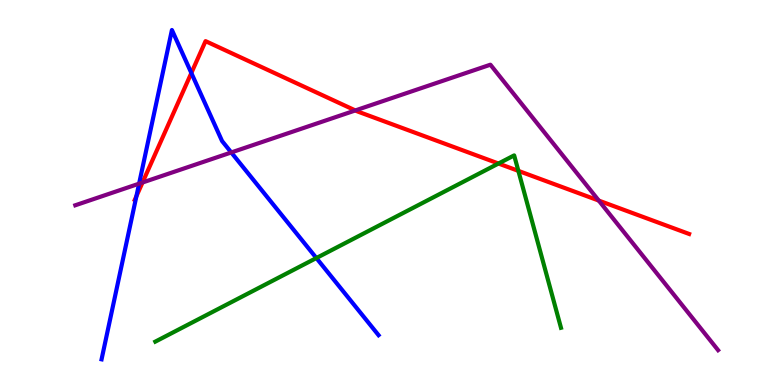[{'lines': ['blue', 'red'], 'intersections': [{'x': 1.76, 'y': 4.9}, {'x': 2.47, 'y': 8.1}]}, {'lines': ['green', 'red'], 'intersections': [{'x': 6.43, 'y': 5.75}, {'x': 6.69, 'y': 5.56}]}, {'lines': ['purple', 'red'], 'intersections': [{'x': 1.84, 'y': 5.26}, {'x': 4.59, 'y': 7.13}, {'x': 7.73, 'y': 4.79}]}, {'lines': ['blue', 'green'], 'intersections': [{'x': 4.08, 'y': 3.3}]}, {'lines': ['blue', 'purple'], 'intersections': [{'x': 1.79, 'y': 5.23}, {'x': 2.98, 'y': 6.04}]}, {'lines': ['green', 'purple'], 'intersections': []}]